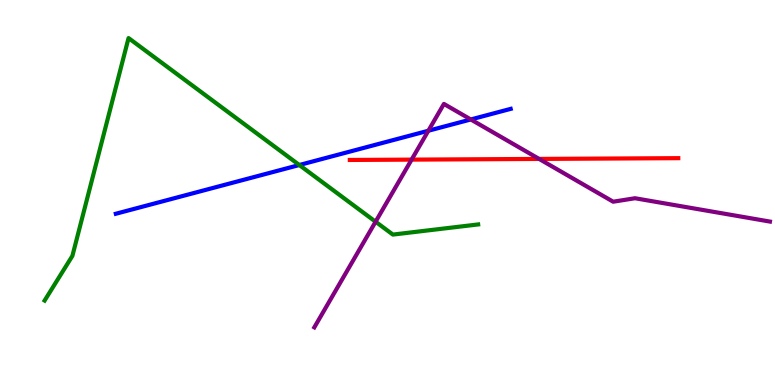[{'lines': ['blue', 'red'], 'intersections': []}, {'lines': ['green', 'red'], 'intersections': []}, {'lines': ['purple', 'red'], 'intersections': [{'x': 5.31, 'y': 5.85}, {'x': 6.96, 'y': 5.87}]}, {'lines': ['blue', 'green'], 'intersections': [{'x': 3.86, 'y': 5.71}]}, {'lines': ['blue', 'purple'], 'intersections': [{'x': 5.53, 'y': 6.6}, {'x': 6.07, 'y': 6.9}]}, {'lines': ['green', 'purple'], 'intersections': [{'x': 4.85, 'y': 4.24}]}]